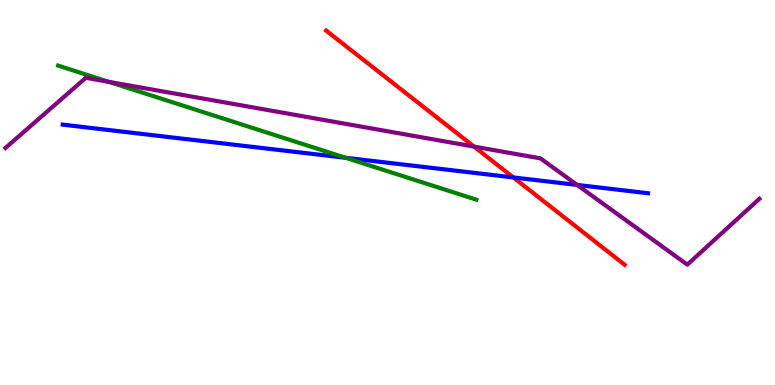[{'lines': ['blue', 'red'], 'intersections': [{'x': 6.62, 'y': 5.39}]}, {'lines': ['green', 'red'], 'intersections': []}, {'lines': ['purple', 'red'], 'intersections': [{'x': 6.12, 'y': 6.19}]}, {'lines': ['blue', 'green'], 'intersections': [{'x': 4.46, 'y': 5.9}]}, {'lines': ['blue', 'purple'], 'intersections': [{'x': 7.45, 'y': 5.2}]}, {'lines': ['green', 'purple'], 'intersections': [{'x': 1.4, 'y': 7.87}]}]